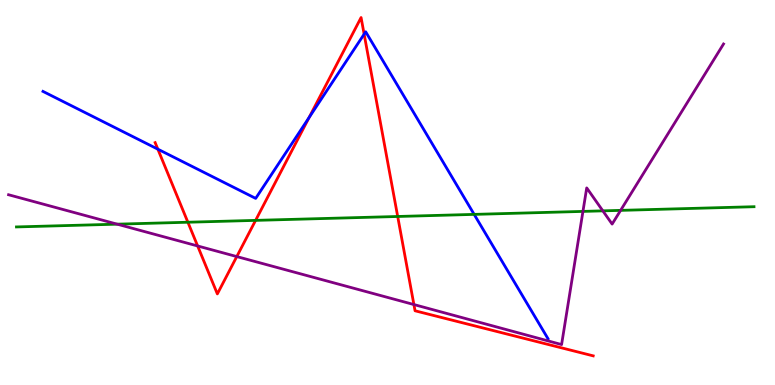[{'lines': ['blue', 'red'], 'intersections': [{'x': 2.04, 'y': 6.13}, {'x': 3.99, 'y': 6.95}, {'x': 4.7, 'y': 9.11}]}, {'lines': ['green', 'red'], 'intersections': [{'x': 2.42, 'y': 4.23}, {'x': 3.3, 'y': 4.28}, {'x': 5.13, 'y': 4.38}]}, {'lines': ['purple', 'red'], 'intersections': [{'x': 2.55, 'y': 3.61}, {'x': 3.06, 'y': 3.34}, {'x': 5.34, 'y': 2.09}]}, {'lines': ['blue', 'green'], 'intersections': [{'x': 6.12, 'y': 4.43}]}, {'lines': ['blue', 'purple'], 'intersections': []}, {'lines': ['green', 'purple'], 'intersections': [{'x': 1.51, 'y': 4.18}, {'x': 7.52, 'y': 4.51}, {'x': 7.78, 'y': 4.52}, {'x': 8.01, 'y': 4.54}]}]